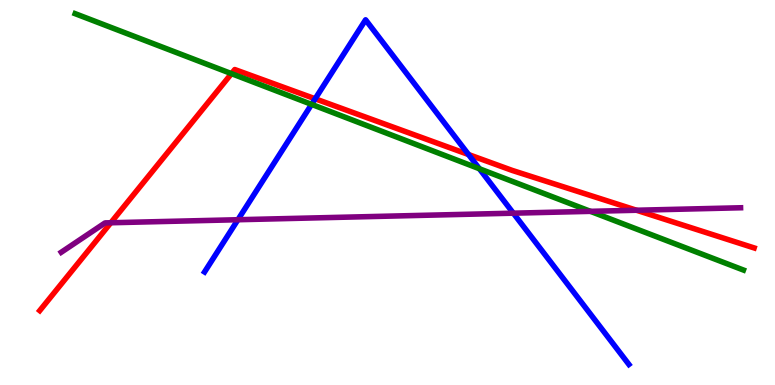[{'lines': ['blue', 'red'], 'intersections': [{'x': 4.07, 'y': 7.43}, {'x': 6.05, 'y': 5.99}]}, {'lines': ['green', 'red'], 'intersections': [{'x': 2.99, 'y': 8.09}]}, {'lines': ['purple', 'red'], 'intersections': [{'x': 1.43, 'y': 4.21}, {'x': 8.21, 'y': 4.54}]}, {'lines': ['blue', 'green'], 'intersections': [{'x': 4.02, 'y': 7.29}, {'x': 6.19, 'y': 5.62}]}, {'lines': ['blue', 'purple'], 'intersections': [{'x': 3.07, 'y': 4.29}, {'x': 6.62, 'y': 4.46}]}, {'lines': ['green', 'purple'], 'intersections': [{'x': 7.62, 'y': 4.51}]}]